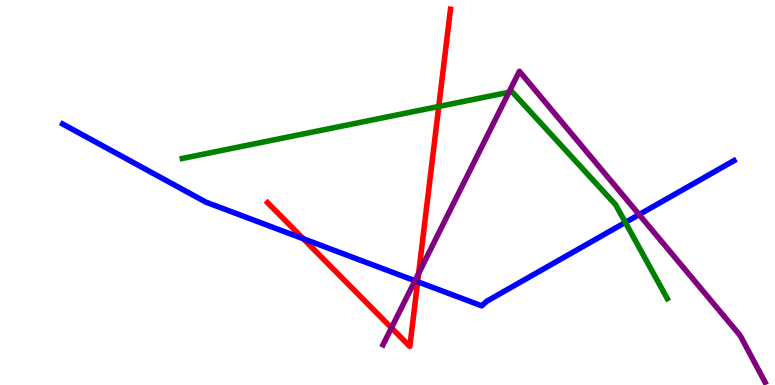[{'lines': ['blue', 'red'], 'intersections': [{'x': 3.91, 'y': 3.8}, {'x': 5.39, 'y': 2.68}]}, {'lines': ['green', 'red'], 'intersections': [{'x': 5.66, 'y': 7.23}]}, {'lines': ['purple', 'red'], 'intersections': [{'x': 5.05, 'y': 1.48}, {'x': 5.4, 'y': 2.9}]}, {'lines': ['blue', 'green'], 'intersections': [{'x': 8.07, 'y': 4.22}]}, {'lines': ['blue', 'purple'], 'intersections': [{'x': 5.35, 'y': 2.71}, {'x': 8.25, 'y': 4.43}]}, {'lines': ['green', 'purple'], 'intersections': [{'x': 6.57, 'y': 7.6}]}]